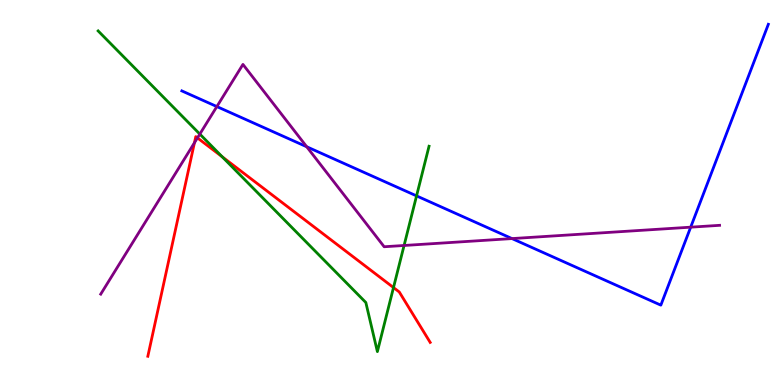[{'lines': ['blue', 'red'], 'intersections': []}, {'lines': ['green', 'red'], 'intersections': [{'x': 2.87, 'y': 5.93}, {'x': 5.08, 'y': 2.53}]}, {'lines': ['purple', 'red'], 'intersections': [{'x': 2.51, 'y': 6.29}, {'x': 2.55, 'y': 6.42}]}, {'lines': ['blue', 'green'], 'intersections': [{'x': 5.37, 'y': 4.91}]}, {'lines': ['blue', 'purple'], 'intersections': [{'x': 2.8, 'y': 7.23}, {'x': 3.96, 'y': 6.19}, {'x': 6.61, 'y': 3.8}, {'x': 8.91, 'y': 4.1}]}, {'lines': ['green', 'purple'], 'intersections': [{'x': 2.58, 'y': 6.52}, {'x': 5.21, 'y': 3.62}]}]